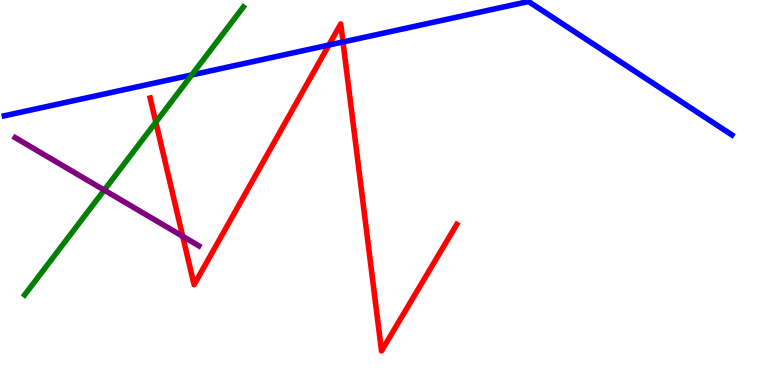[{'lines': ['blue', 'red'], 'intersections': [{'x': 4.24, 'y': 8.83}, {'x': 4.43, 'y': 8.91}]}, {'lines': ['green', 'red'], 'intersections': [{'x': 2.01, 'y': 6.83}]}, {'lines': ['purple', 'red'], 'intersections': [{'x': 2.36, 'y': 3.86}]}, {'lines': ['blue', 'green'], 'intersections': [{'x': 2.47, 'y': 8.05}]}, {'lines': ['blue', 'purple'], 'intersections': []}, {'lines': ['green', 'purple'], 'intersections': [{'x': 1.35, 'y': 5.06}]}]